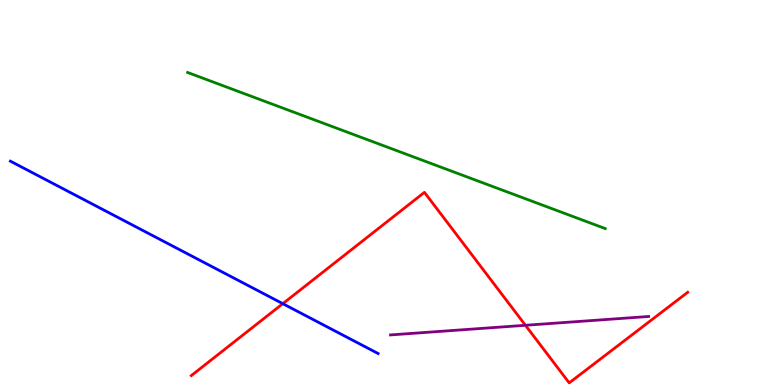[{'lines': ['blue', 'red'], 'intersections': [{'x': 3.65, 'y': 2.11}]}, {'lines': ['green', 'red'], 'intersections': []}, {'lines': ['purple', 'red'], 'intersections': [{'x': 6.78, 'y': 1.55}]}, {'lines': ['blue', 'green'], 'intersections': []}, {'lines': ['blue', 'purple'], 'intersections': []}, {'lines': ['green', 'purple'], 'intersections': []}]